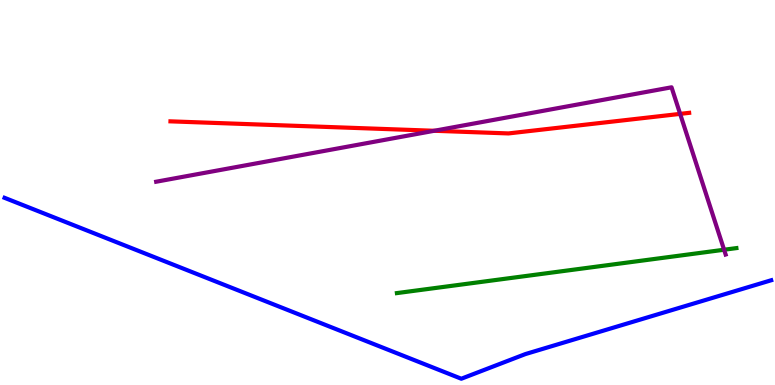[{'lines': ['blue', 'red'], 'intersections': []}, {'lines': ['green', 'red'], 'intersections': []}, {'lines': ['purple', 'red'], 'intersections': [{'x': 5.6, 'y': 6.6}, {'x': 8.78, 'y': 7.04}]}, {'lines': ['blue', 'green'], 'intersections': []}, {'lines': ['blue', 'purple'], 'intersections': []}, {'lines': ['green', 'purple'], 'intersections': [{'x': 9.34, 'y': 3.51}]}]